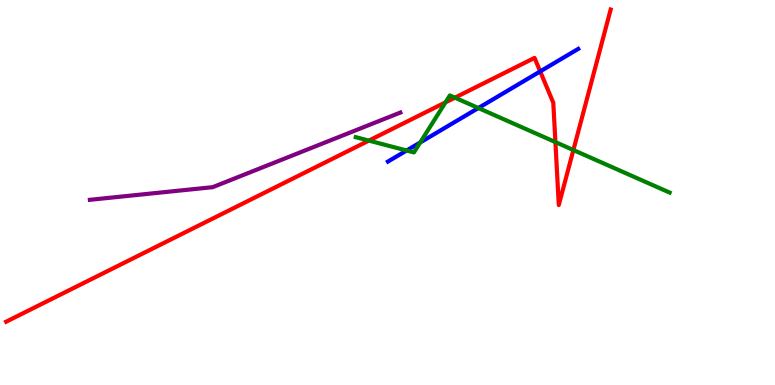[{'lines': ['blue', 'red'], 'intersections': [{'x': 6.97, 'y': 8.15}]}, {'lines': ['green', 'red'], 'intersections': [{'x': 4.76, 'y': 6.35}, {'x': 5.75, 'y': 7.34}, {'x': 5.87, 'y': 7.46}, {'x': 7.17, 'y': 6.31}, {'x': 7.4, 'y': 6.1}]}, {'lines': ['purple', 'red'], 'intersections': []}, {'lines': ['blue', 'green'], 'intersections': [{'x': 5.25, 'y': 6.09}, {'x': 5.42, 'y': 6.3}, {'x': 6.17, 'y': 7.19}]}, {'lines': ['blue', 'purple'], 'intersections': []}, {'lines': ['green', 'purple'], 'intersections': []}]